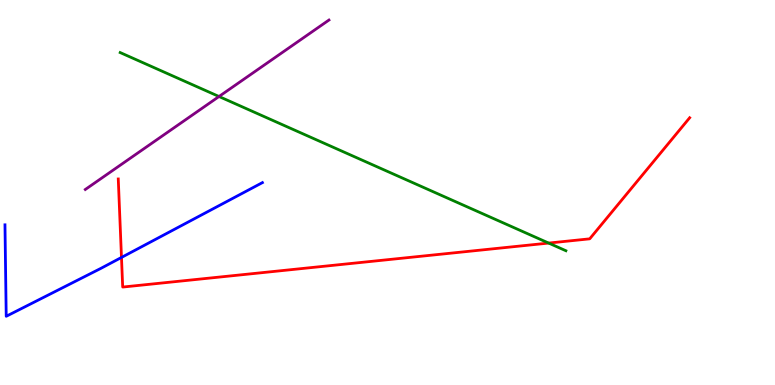[{'lines': ['blue', 'red'], 'intersections': [{'x': 1.57, 'y': 3.31}]}, {'lines': ['green', 'red'], 'intersections': [{'x': 7.08, 'y': 3.69}]}, {'lines': ['purple', 'red'], 'intersections': []}, {'lines': ['blue', 'green'], 'intersections': []}, {'lines': ['blue', 'purple'], 'intersections': []}, {'lines': ['green', 'purple'], 'intersections': [{'x': 2.83, 'y': 7.49}]}]